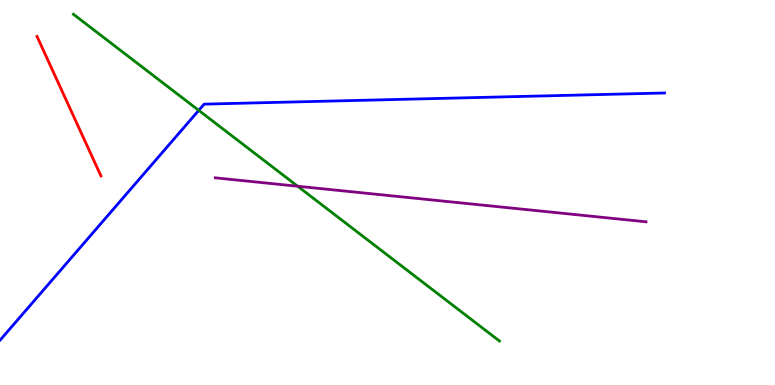[{'lines': ['blue', 'red'], 'intersections': []}, {'lines': ['green', 'red'], 'intersections': []}, {'lines': ['purple', 'red'], 'intersections': []}, {'lines': ['blue', 'green'], 'intersections': [{'x': 2.56, 'y': 7.13}]}, {'lines': ['blue', 'purple'], 'intersections': []}, {'lines': ['green', 'purple'], 'intersections': [{'x': 3.84, 'y': 5.16}]}]